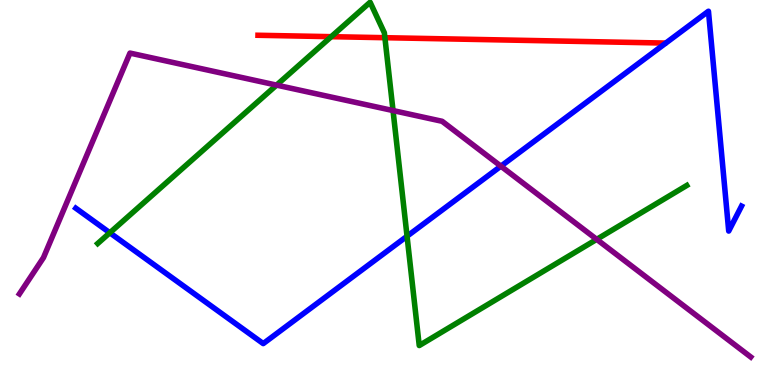[{'lines': ['blue', 'red'], 'intersections': []}, {'lines': ['green', 'red'], 'intersections': [{'x': 4.27, 'y': 9.05}, {'x': 4.97, 'y': 9.02}]}, {'lines': ['purple', 'red'], 'intersections': []}, {'lines': ['blue', 'green'], 'intersections': [{'x': 1.42, 'y': 3.95}, {'x': 5.25, 'y': 3.86}]}, {'lines': ['blue', 'purple'], 'intersections': [{'x': 6.46, 'y': 5.68}]}, {'lines': ['green', 'purple'], 'intersections': [{'x': 3.57, 'y': 7.79}, {'x': 5.07, 'y': 7.13}, {'x': 7.7, 'y': 3.78}]}]